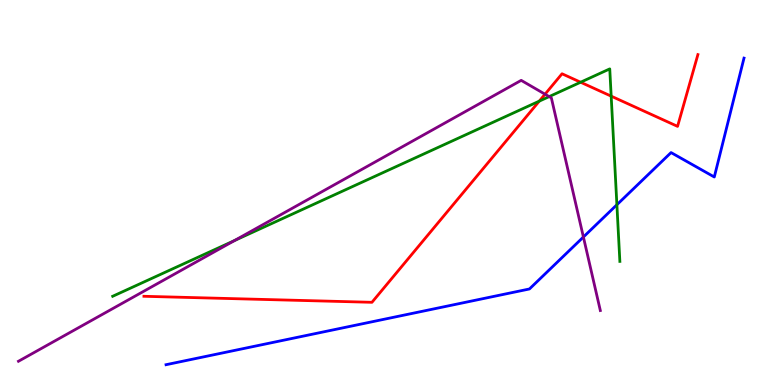[{'lines': ['blue', 'red'], 'intersections': []}, {'lines': ['green', 'red'], 'intersections': [{'x': 6.96, 'y': 7.37}, {'x': 7.49, 'y': 7.86}, {'x': 7.89, 'y': 7.5}]}, {'lines': ['purple', 'red'], 'intersections': [{'x': 7.03, 'y': 7.55}]}, {'lines': ['blue', 'green'], 'intersections': [{'x': 7.96, 'y': 4.68}]}, {'lines': ['blue', 'purple'], 'intersections': [{'x': 7.53, 'y': 3.84}]}, {'lines': ['green', 'purple'], 'intersections': [{'x': 3.03, 'y': 3.75}, {'x': 7.09, 'y': 7.49}]}]